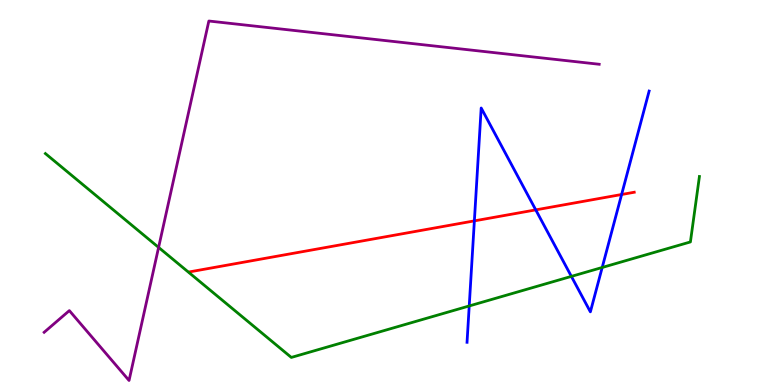[{'lines': ['blue', 'red'], 'intersections': [{'x': 6.12, 'y': 4.26}, {'x': 6.91, 'y': 4.55}, {'x': 8.02, 'y': 4.95}]}, {'lines': ['green', 'red'], 'intersections': []}, {'lines': ['purple', 'red'], 'intersections': []}, {'lines': ['blue', 'green'], 'intersections': [{'x': 6.05, 'y': 2.05}, {'x': 7.37, 'y': 2.82}, {'x': 7.77, 'y': 3.05}]}, {'lines': ['blue', 'purple'], 'intersections': []}, {'lines': ['green', 'purple'], 'intersections': [{'x': 2.05, 'y': 3.57}]}]